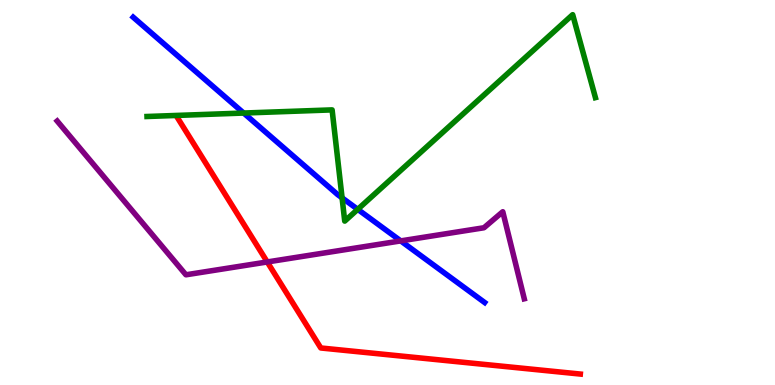[{'lines': ['blue', 'red'], 'intersections': []}, {'lines': ['green', 'red'], 'intersections': []}, {'lines': ['purple', 'red'], 'intersections': [{'x': 3.45, 'y': 3.2}]}, {'lines': ['blue', 'green'], 'intersections': [{'x': 3.14, 'y': 7.06}, {'x': 4.41, 'y': 4.86}, {'x': 4.62, 'y': 4.56}]}, {'lines': ['blue', 'purple'], 'intersections': [{'x': 5.17, 'y': 3.74}]}, {'lines': ['green', 'purple'], 'intersections': []}]